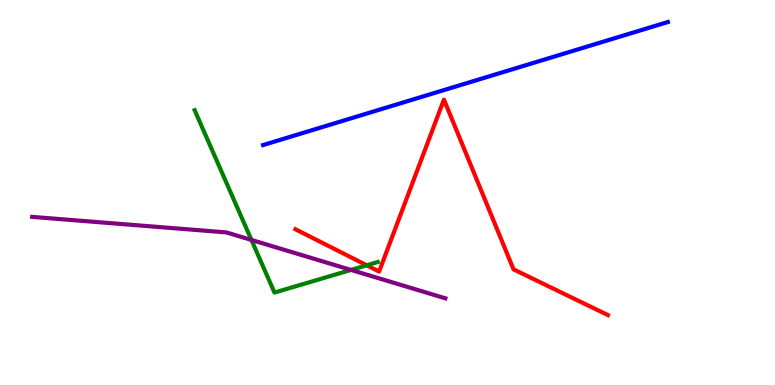[{'lines': ['blue', 'red'], 'intersections': []}, {'lines': ['green', 'red'], 'intersections': [{'x': 4.73, 'y': 3.11}]}, {'lines': ['purple', 'red'], 'intersections': []}, {'lines': ['blue', 'green'], 'intersections': []}, {'lines': ['blue', 'purple'], 'intersections': []}, {'lines': ['green', 'purple'], 'intersections': [{'x': 3.24, 'y': 3.77}, {'x': 4.53, 'y': 2.99}]}]